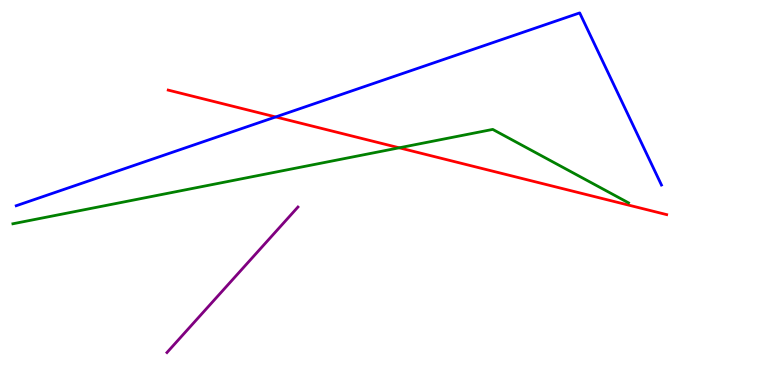[{'lines': ['blue', 'red'], 'intersections': [{'x': 3.56, 'y': 6.96}]}, {'lines': ['green', 'red'], 'intersections': [{'x': 5.15, 'y': 6.16}]}, {'lines': ['purple', 'red'], 'intersections': []}, {'lines': ['blue', 'green'], 'intersections': []}, {'lines': ['blue', 'purple'], 'intersections': []}, {'lines': ['green', 'purple'], 'intersections': []}]